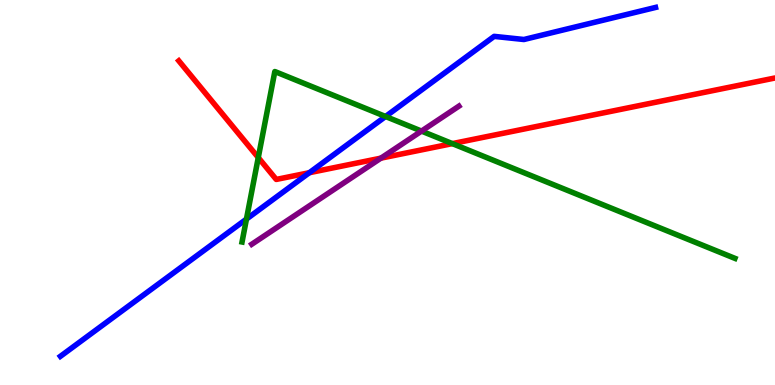[{'lines': ['blue', 'red'], 'intersections': [{'x': 3.99, 'y': 5.51}]}, {'lines': ['green', 'red'], 'intersections': [{'x': 3.33, 'y': 5.91}, {'x': 5.84, 'y': 6.27}]}, {'lines': ['purple', 'red'], 'intersections': [{'x': 4.92, 'y': 5.89}]}, {'lines': ['blue', 'green'], 'intersections': [{'x': 3.18, 'y': 4.31}, {'x': 4.97, 'y': 6.97}]}, {'lines': ['blue', 'purple'], 'intersections': []}, {'lines': ['green', 'purple'], 'intersections': [{'x': 5.44, 'y': 6.6}]}]